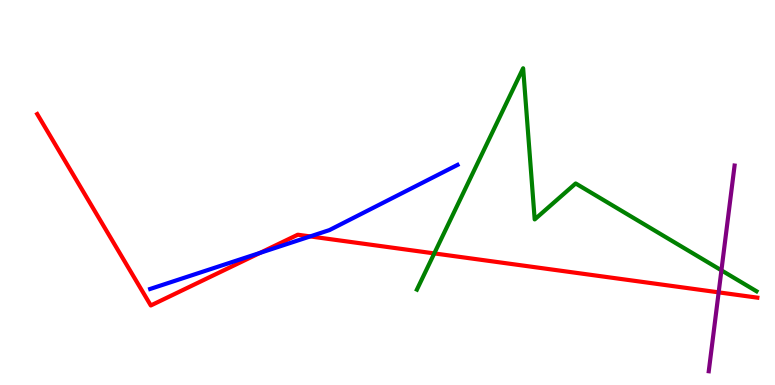[{'lines': ['blue', 'red'], 'intersections': [{'x': 3.36, 'y': 3.43}, {'x': 4.0, 'y': 3.86}]}, {'lines': ['green', 'red'], 'intersections': [{'x': 5.6, 'y': 3.42}]}, {'lines': ['purple', 'red'], 'intersections': [{'x': 9.27, 'y': 2.41}]}, {'lines': ['blue', 'green'], 'intersections': []}, {'lines': ['blue', 'purple'], 'intersections': []}, {'lines': ['green', 'purple'], 'intersections': [{'x': 9.31, 'y': 2.98}]}]